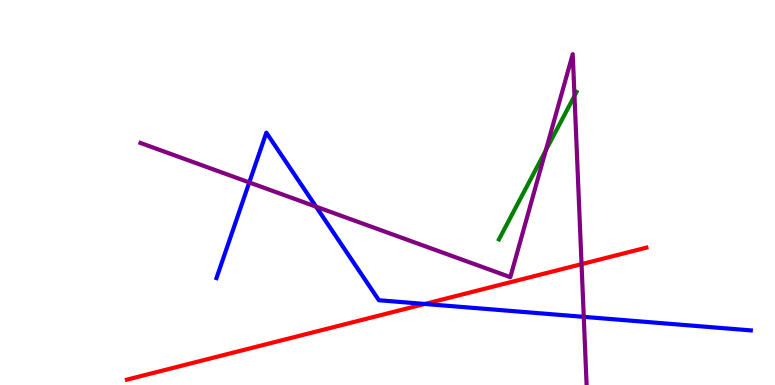[{'lines': ['blue', 'red'], 'intersections': [{'x': 5.48, 'y': 2.11}]}, {'lines': ['green', 'red'], 'intersections': []}, {'lines': ['purple', 'red'], 'intersections': [{'x': 7.5, 'y': 3.14}]}, {'lines': ['blue', 'green'], 'intersections': []}, {'lines': ['blue', 'purple'], 'intersections': [{'x': 3.22, 'y': 5.26}, {'x': 4.08, 'y': 4.63}, {'x': 7.53, 'y': 1.77}]}, {'lines': ['green', 'purple'], 'intersections': [{'x': 7.04, 'y': 6.09}, {'x': 7.41, 'y': 7.51}]}]